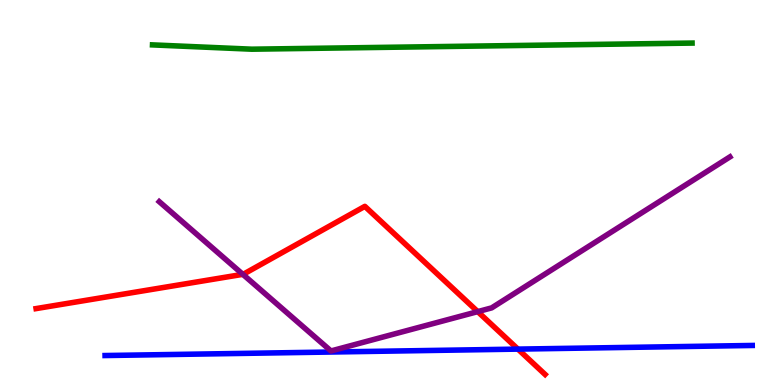[{'lines': ['blue', 'red'], 'intersections': [{'x': 6.68, 'y': 0.932}]}, {'lines': ['green', 'red'], 'intersections': []}, {'lines': ['purple', 'red'], 'intersections': [{'x': 3.13, 'y': 2.87}, {'x': 6.16, 'y': 1.91}]}, {'lines': ['blue', 'green'], 'intersections': []}, {'lines': ['blue', 'purple'], 'intersections': []}, {'lines': ['green', 'purple'], 'intersections': []}]